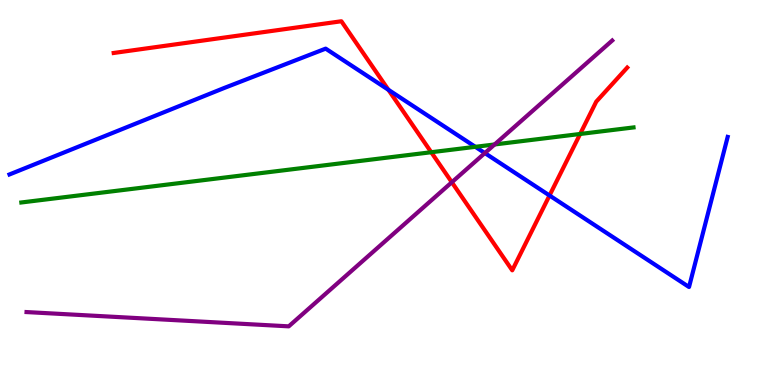[{'lines': ['blue', 'red'], 'intersections': [{'x': 5.01, 'y': 7.67}, {'x': 7.09, 'y': 4.92}]}, {'lines': ['green', 'red'], 'intersections': [{'x': 5.56, 'y': 6.05}, {'x': 7.49, 'y': 6.52}]}, {'lines': ['purple', 'red'], 'intersections': [{'x': 5.83, 'y': 5.27}]}, {'lines': ['blue', 'green'], 'intersections': [{'x': 6.13, 'y': 6.19}]}, {'lines': ['blue', 'purple'], 'intersections': [{'x': 6.26, 'y': 6.02}]}, {'lines': ['green', 'purple'], 'intersections': [{'x': 6.38, 'y': 6.25}]}]